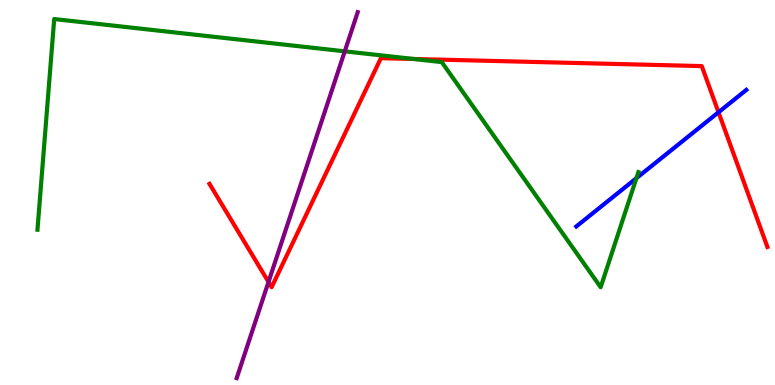[{'lines': ['blue', 'red'], 'intersections': [{'x': 9.27, 'y': 7.08}]}, {'lines': ['green', 'red'], 'intersections': [{'x': 5.34, 'y': 8.47}]}, {'lines': ['purple', 'red'], 'intersections': [{'x': 3.46, 'y': 2.68}]}, {'lines': ['blue', 'green'], 'intersections': [{'x': 8.21, 'y': 5.37}]}, {'lines': ['blue', 'purple'], 'intersections': []}, {'lines': ['green', 'purple'], 'intersections': [{'x': 4.45, 'y': 8.67}]}]